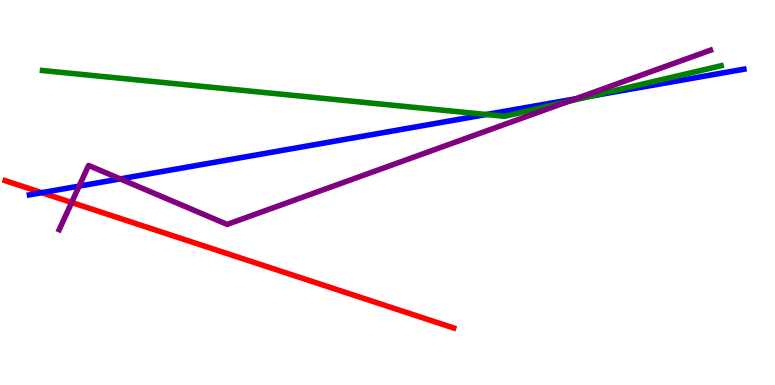[{'lines': ['blue', 'red'], 'intersections': [{'x': 0.539, 'y': 5.0}]}, {'lines': ['green', 'red'], 'intersections': []}, {'lines': ['purple', 'red'], 'intersections': [{'x': 0.924, 'y': 4.74}]}, {'lines': ['blue', 'green'], 'intersections': [{'x': 6.28, 'y': 7.03}, {'x': 7.63, 'y': 7.51}]}, {'lines': ['blue', 'purple'], 'intersections': [{'x': 1.02, 'y': 5.17}, {'x': 1.55, 'y': 5.35}, {'x': 7.43, 'y': 7.43}]}, {'lines': ['green', 'purple'], 'intersections': [{'x': 7.33, 'y': 7.37}]}]